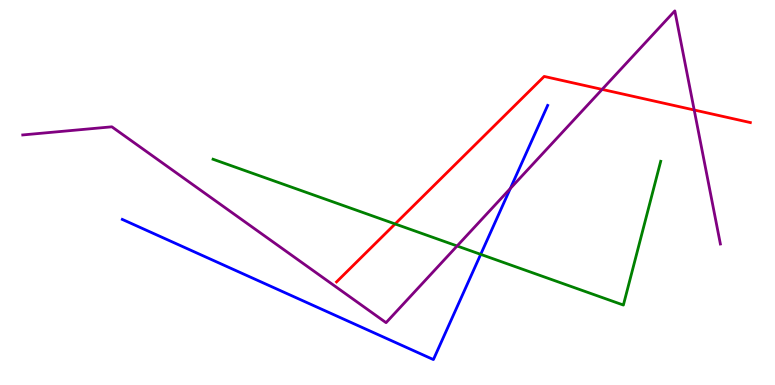[{'lines': ['blue', 'red'], 'intersections': []}, {'lines': ['green', 'red'], 'intersections': [{'x': 5.1, 'y': 4.18}]}, {'lines': ['purple', 'red'], 'intersections': [{'x': 7.77, 'y': 7.68}, {'x': 8.96, 'y': 7.14}]}, {'lines': ['blue', 'green'], 'intersections': [{'x': 6.2, 'y': 3.39}]}, {'lines': ['blue', 'purple'], 'intersections': [{'x': 6.58, 'y': 5.1}]}, {'lines': ['green', 'purple'], 'intersections': [{'x': 5.9, 'y': 3.61}]}]